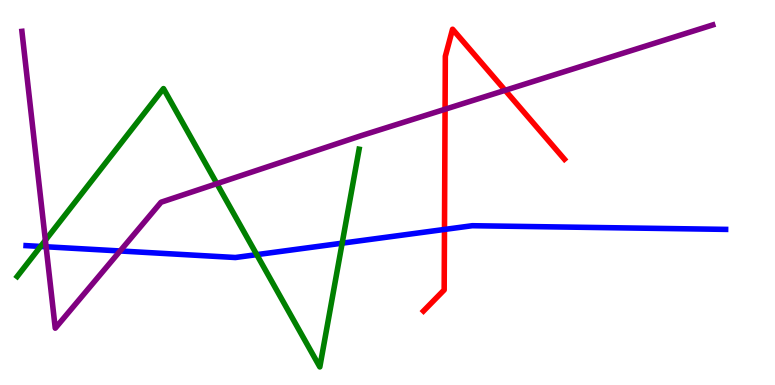[{'lines': ['blue', 'red'], 'intersections': [{'x': 5.74, 'y': 4.04}]}, {'lines': ['green', 'red'], 'intersections': []}, {'lines': ['purple', 'red'], 'intersections': [{'x': 5.74, 'y': 7.16}, {'x': 6.52, 'y': 7.65}]}, {'lines': ['blue', 'green'], 'intersections': [{'x': 0.524, 'y': 3.6}, {'x': 3.31, 'y': 3.39}, {'x': 4.42, 'y': 3.68}]}, {'lines': ['blue', 'purple'], 'intersections': [{'x': 0.595, 'y': 3.59}, {'x': 1.55, 'y': 3.48}]}, {'lines': ['green', 'purple'], 'intersections': [{'x': 0.585, 'y': 3.76}, {'x': 2.8, 'y': 5.23}]}]